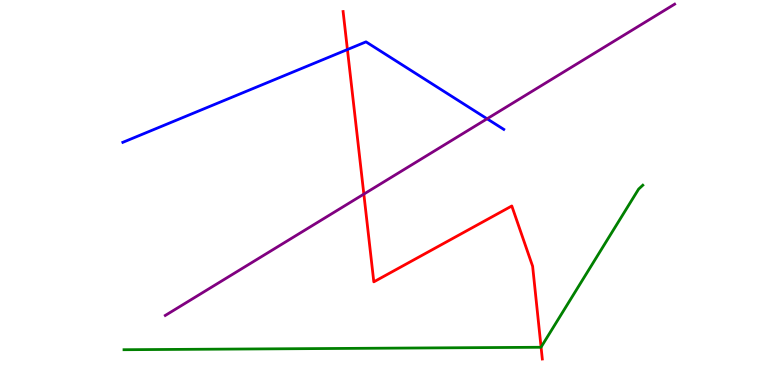[{'lines': ['blue', 'red'], 'intersections': [{'x': 4.48, 'y': 8.71}]}, {'lines': ['green', 'red'], 'intersections': [{'x': 6.98, 'y': 0.984}]}, {'lines': ['purple', 'red'], 'intersections': [{'x': 4.69, 'y': 4.96}]}, {'lines': ['blue', 'green'], 'intersections': []}, {'lines': ['blue', 'purple'], 'intersections': [{'x': 6.29, 'y': 6.91}]}, {'lines': ['green', 'purple'], 'intersections': []}]